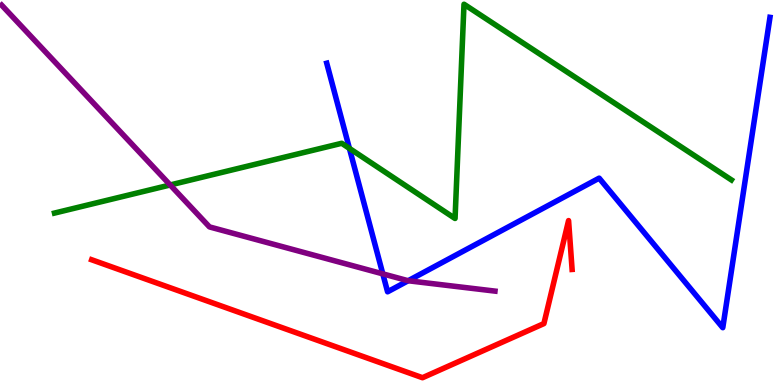[{'lines': ['blue', 'red'], 'intersections': []}, {'lines': ['green', 'red'], 'intersections': []}, {'lines': ['purple', 'red'], 'intersections': []}, {'lines': ['blue', 'green'], 'intersections': [{'x': 4.51, 'y': 6.15}]}, {'lines': ['blue', 'purple'], 'intersections': [{'x': 4.94, 'y': 2.89}, {'x': 5.27, 'y': 2.71}]}, {'lines': ['green', 'purple'], 'intersections': [{'x': 2.2, 'y': 5.2}]}]